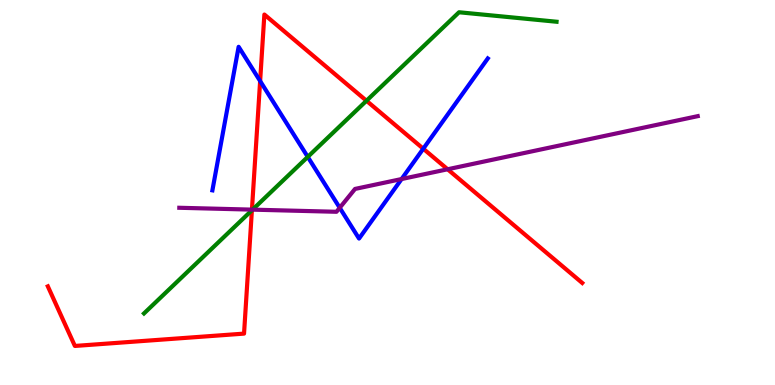[{'lines': ['blue', 'red'], 'intersections': [{'x': 3.36, 'y': 7.9}, {'x': 5.46, 'y': 6.14}]}, {'lines': ['green', 'red'], 'intersections': [{'x': 3.25, 'y': 4.54}, {'x': 4.73, 'y': 7.38}]}, {'lines': ['purple', 'red'], 'intersections': [{'x': 3.25, 'y': 4.56}, {'x': 5.78, 'y': 5.6}]}, {'lines': ['blue', 'green'], 'intersections': [{'x': 3.97, 'y': 5.93}]}, {'lines': ['blue', 'purple'], 'intersections': [{'x': 4.38, 'y': 4.6}, {'x': 5.18, 'y': 5.35}]}, {'lines': ['green', 'purple'], 'intersections': [{'x': 3.26, 'y': 4.55}]}]